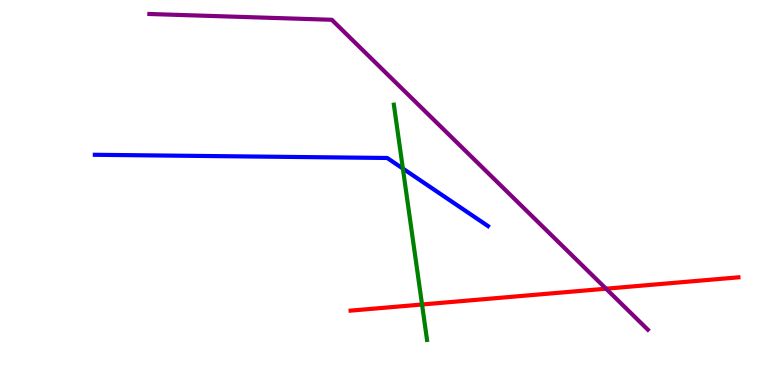[{'lines': ['blue', 'red'], 'intersections': []}, {'lines': ['green', 'red'], 'intersections': [{'x': 5.45, 'y': 2.09}]}, {'lines': ['purple', 'red'], 'intersections': [{'x': 7.82, 'y': 2.5}]}, {'lines': ['blue', 'green'], 'intersections': [{'x': 5.2, 'y': 5.62}]}, {'lines': ['blue', 'purple'], 'intersections': []}, {'lines': ['green', 'purple'], 'intersections': []}]